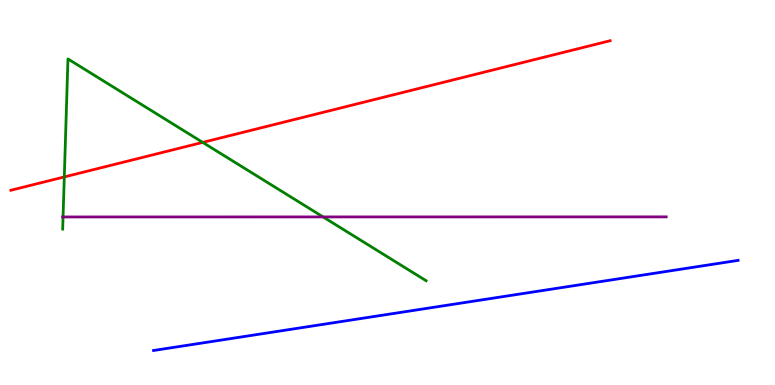[{'lines': ['blue', 'red'], 'intersections': []}, {'lines': ['green', 'red'], 'intersections': [{'x': 0.83, 'y': 5.4}, {'x': 2.62, 'y': 6.3}]}, {'lines': ['purple', 'red'], 'intersections': []}, {'lines': ['blue', 'green'], 'intersections': []}, {'lines': ['blue', 'purple'], 'intersections': []}, {'lines': ['green', 'purple'], 'intersections': [{'x': 0.814, 'y': 4.36}, {'x': 4.17, 'y': 4.37}]}]